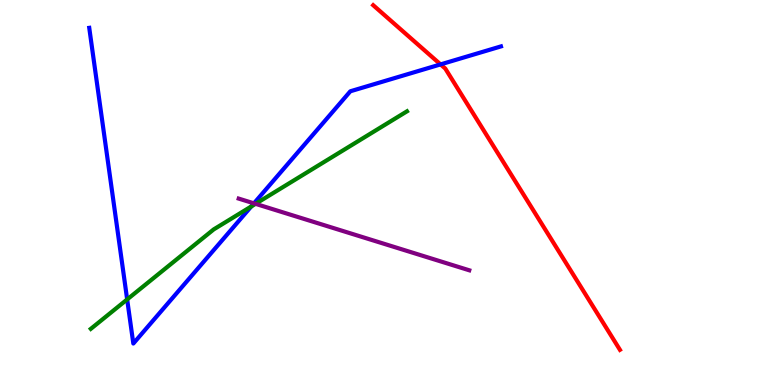[{'lines': ['blue', 'red'], 'intersections': [{'x': 5.68, 'y': 8.33}]}, {'lines': ['green', 'red'], 'intersections': []}, {'lines': ['purple', 'red'], 'intersections': []}, {'lines': ['blue', 'green'], 'intersections': [{'x': 1.64, 'y': 2.22}, {'x': 3.24, 'y': 4.64}]}, {'lines': ['blue', 'purple'], 'intersections': [{'x': 3.28, 'y': 4.72}]}, {'lines': ['green', 'purple'], 'intersections': [{'x': 3.3, 'y': 4.71}]}]